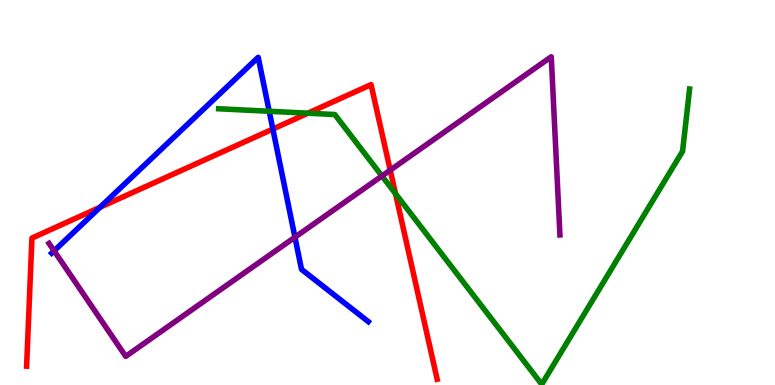[{'lines': ['blue', 'red'], 'intersections': [{'x': 1.29, 'y': 4.62}, {'x': 3.52, 'y': 6.65}]}, {'lines': ['green', 'red'], 'intersections': [{'x': 3.97, 'y': 7.06}, {'x': 5.1, 'y': 4.97}]}, {'lines': ['purple', 'red'], 'intersections': [{'x': 5.04, 'y': 5.58}]}, {'lines': ['blue', 'green'], 'intersections': [{'x': 3.47, 'y': 7.11}]}, {'lines': ['blue', 'purple'], 'intersections': [{'x': 0.698, 'y': 3.48}, {'x': 3.81, 'y': 3.84}]}, {'lines': ['green', 'purple'], 'intersections': [{'x': 4.93, 'y': 5.43}]}]